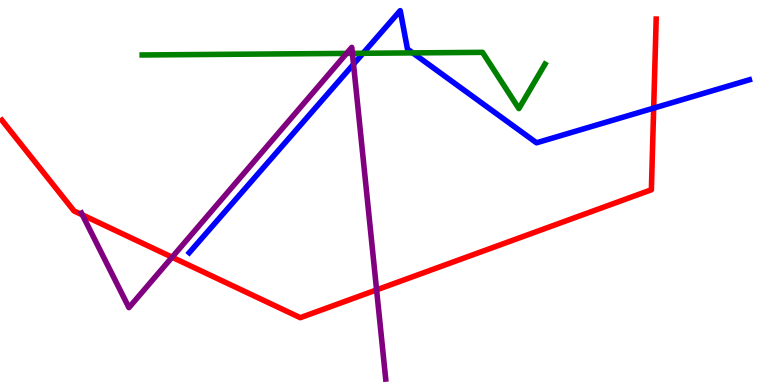[{'lines': ['blue', 'red'], 'intersections': [{'x': 8.43, 'y': 7.19}]}, {'lines': ['green', 'red'], 'intersections': []}, {'lines': ['purple', 'red'], 'intersections': [{'x': 1.06, 'y': 4.42}, {'x': 2.22, 'y': 3.32}, {'x': 4.86, 'y': 2.47}]}, {'lines': ['blue', 'green'], 'intersections': [{'x': 4.68, 'y': 8.62}, {'x': 5.33, 'y': 8.63}]}, {'lines': ['blue', 'purple'], 'intersections': [{'x': 4.56, 'y': 8.33}]}, {'lines': ['green', 'purple'], 'intersections': [{'x': 4.47, 'y': 8.61}, {'x': 4.55, 'y': 8.61}]}]